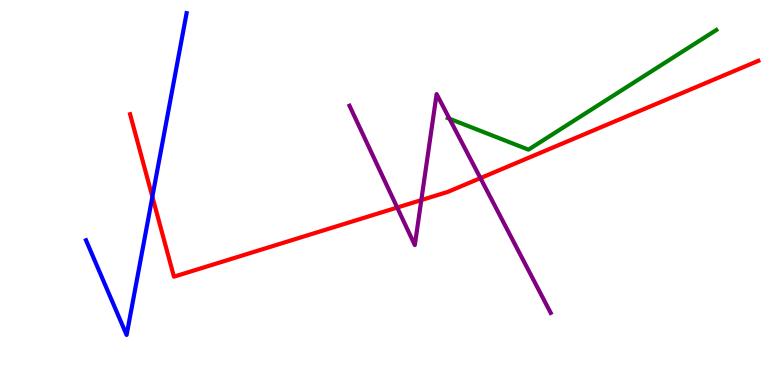[{'lines': ['blue', 'red'], 'intersections': [{'x': 1.97, 'y': 4.89}]}, {'lines': ['green', 'red'], 'intersections': []}, {'lines': ['purple', 'red'], 'intersections': [{'x': 5.13, 'y': 4.61}, {'x': 5.44, 'y': 4.8}, {'x': 6.2, 'y': 5.37}]}, {'lines': ['blue', 'green'], 'intersections': []}, {'lines': ['blue', 'purple'], 'intersections': []}, {'lines': ['green', 'purple'], 'intersections': [{'x': 5.8, 'y': 6.92}]}]